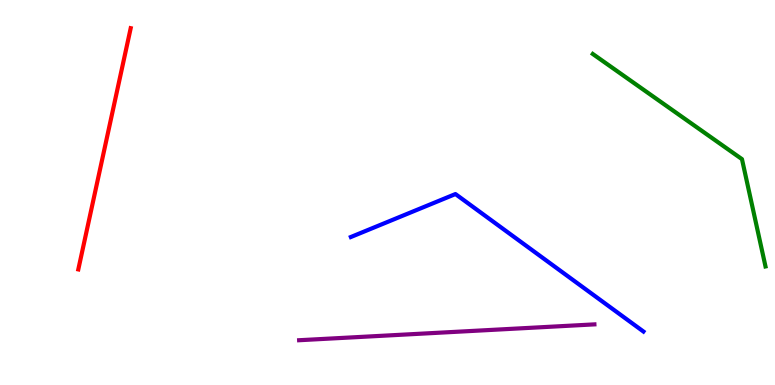[{'lines': ['blue', 'red'], 'intersections': []}, {'lines': ['green', 'red'], 'intersections': []}, {'lines': ['purple', 'red'], 'intersections': []}, {'lines': ['blue', 'green'], 'intersections': []}, {'lines': ['blue', 'purple'], 'intersections': []}, {'lines': ['green', 'purple'], 'intersections': []}]